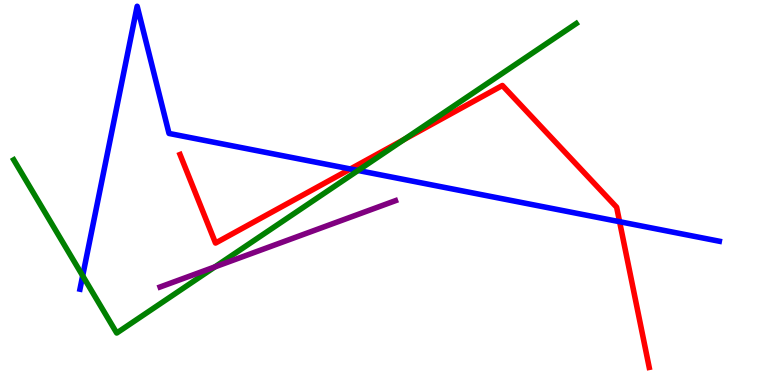[{'lines': ['blue', 'red'], 'intersections': [{'x': 4.52, 'y': 5.61}, {'x': 7.99, 'y': 4.24}]}, {'lines': ['green', 'red'], 'intersections': [{'x': 5.21, 'y': 6.38}]}, {'lines': ['purple', 'red'], 'intersections': []}, {'lines': ['blue', 'green'], 'intersections': [{'x': 1.07, 'y': 2.84}, {'x': 4.62, 'y': 5.57}]}, {'lines': ['blue', 'purple'], 'intersections': []}, {'lines': ['green', 'purple'], 'intersections': [{'x': 2.77, 'y': 3.07}]}]